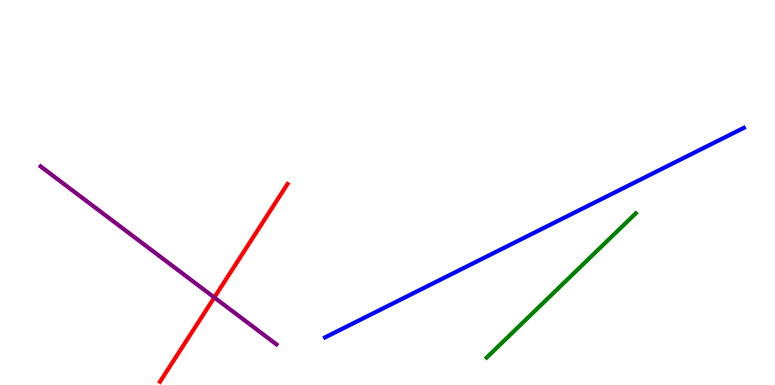[{'lines': ['blue', 'red'], 'intersections': []}, {'lines': ['green', 'red'], 'intersections': []}, {'lines': ['purple', 'red'], 'intersections': [{'x': 2.77, 'y': 2.27}]}, {'lines': ['blue', 'green'], 'intersections': []}, {'lines': ['blue', 'purple'], 'intersections': []}, {'lines': ['green', 'purple'], 'intersections': []}]